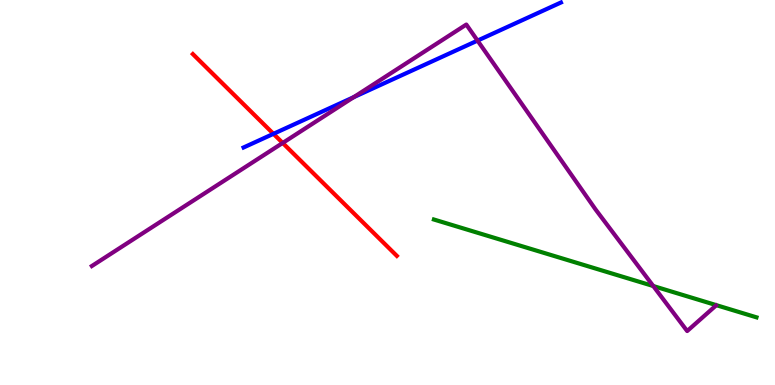[{'lines': ['blue', 'red'], 'intersections': [{'x': 3.53, 'y': 6.52}]}, {'lines': ['green', 'red'], 'intersections': []}, {'lines': ['purple', 'red'], 'intersections': [{'x': 3.65, 'y': 6.29}]}, {'lines': ['blue', 'green'], 'intersections': []}, {'lines': ['blue', 'purple'], 'intersections': [{'x': 4.56, 'y': 7.48}, {'x': 6.16, 'y': 8.95}]}, {'lines': ['green', 'purple'], 'intersections': [{'x': 8.43, 'y': 2.57}]}]